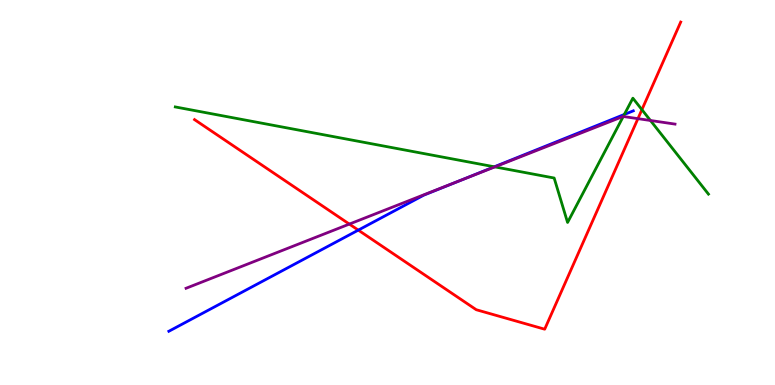[{'lines': ['blue', 'red'], 'intersections': [{'x': 4.62, 'y': 4.02}]}, {'lines': ['green', 'red'], 'intersections': [{'x': 8.28, 'y': 7.15}]}, {'lines': ['purple', 'red'], 'intersections': [{'x': 4.51, 'y': 4.18}, {'x': 8.23, 'y': 6.92}]}, {'lines': ['blue', 'green'], 'intersections': [{'x': 6.38, 'y': 5.67}, {'x': 8.06, 'y': 7.03}]}, {'lines': ['blue', 'purple'], 'intersections': [{'x': 5.93, 'y': 5.31}]}, {'lines': ['green', 'purple'], 'intersections': [{'x': 6.39, 'y': 5.67}, {'x': 8.04, 'y': 6.97}, {'x': 8.39, 'y': 6.87}]}]